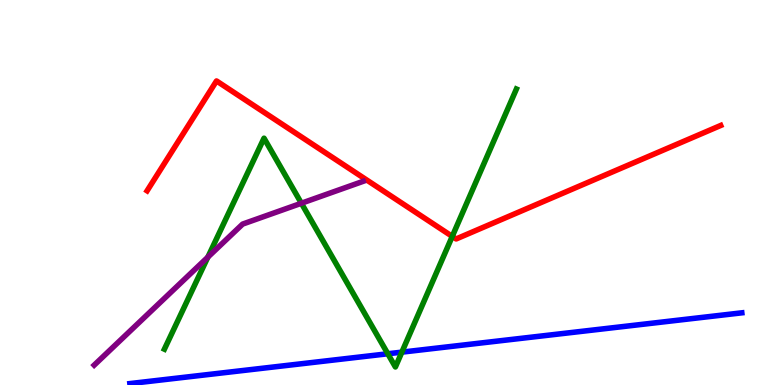[{'lines': ['blue', 'red'], 'intersections': []}, {'lines': ['green', 'red'], 'intersections': [{'x': 5.84, 'y': 3.86}]}, {'lines': ['purple', 'red'], 'intersections': []}, {'lines': ['blue', 'green'], 'intersections': [{'x': 5.0, 'y': 0.811}, {'x': 5.19, 'y': 0.853}]}, {'lines': ['blue', 'purple'], 'intersections': []}, {'lines': ['green', 'purple'], 'intersections': [{'x': 2.68, 'y': 3.32}, {'x': 3.89, 'y': 4.72}]}]